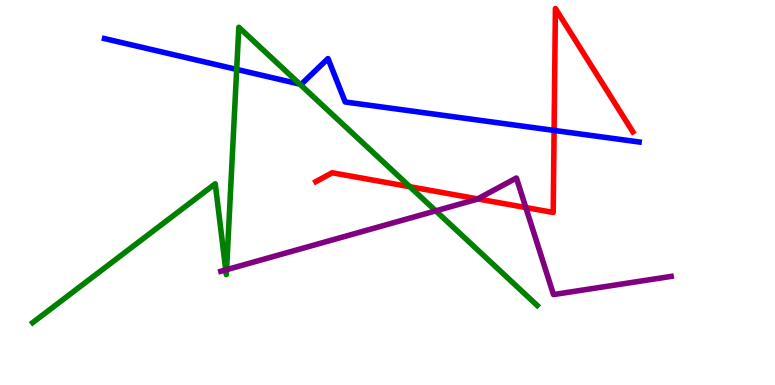[{'lines': ['blue', 'red'], 'intersections': [{'x': 7.15, 'y': 6.61}]}, {'lines': ['green', 'red'], 'intersections': [{'x': 5.29, 'y': 5.15}]}, {'lines': ['purple', 'red'], 'intersections': [{'x': 6.16, 'y': 4.83}, {'x': 6.78, 'y': 4.61}]}, {'lines': ['blue', 'green'], 'intersections': [{'x': 3.05, 'y': 8.2}, {'x': 3.87, 'y': 7.82}]}, {'lines': ['blue', 'purple'], 'intersections': []}, {'lines': ['green', 'purple'], 'intersections': [{'x': 2.91, 'y': 2.99}, {'x': 2.92, 'y': 3.0}, {'x': 5.62, 'y': 4.52}]}]